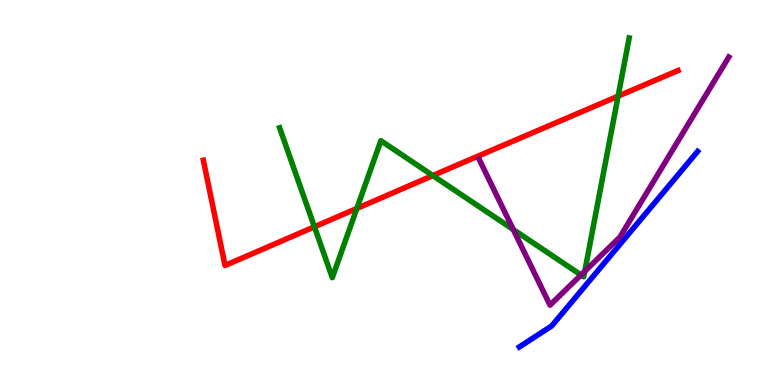[{'lines': ['blue', 'red'], 'intersections': []}, {'lines': ['green', 'red'], 'intersections': [{'x': 4.06, 'y': 4.11}, {'x': 4.6, 'y': 4.59}, {'x': 5.58, 'y': 5.44}, {'x': 7.98, 'y': 7.5}]}, {'lines': ['purple', 'red'], 'intersections': []}, {'lines': ['blue', 'green'], 'intersections': []}, {'lines': ['blue', 'purple'], 'intersections': []}, {'lines': ['green', 'purple'], 'intersections': [{'x': 6.62, 'y': 4.04}, {'x': 7.5, 'y': 2.86}, {'x': 7.55, 'y': 2.95}]}]